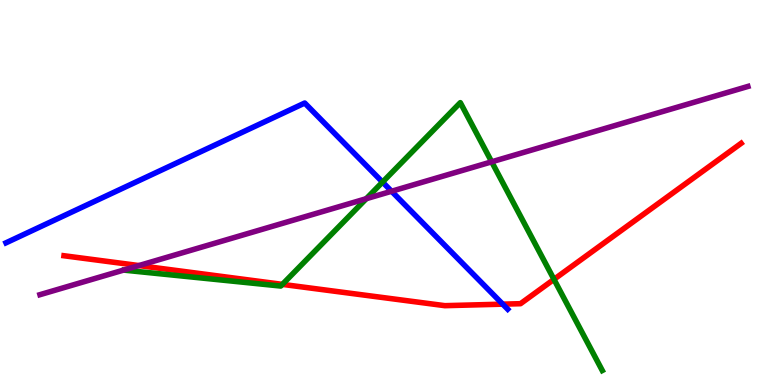[{'lines': ['blue', 'red'], 'intersections': [{'x': 6.49, 'y': 2.1}]}, {'lines': ['green', 'red'], 'intersections': [{'x': 3.64, 'y': 2.61}, {'x': 7.15, 'y': 2.74}]}, {'lines': ['purple', 'red'], 'intersections': [{'x': 1.79, 'y': 3.1}]}, {'lines': ['blue', 'green'], 'intersections': [{'x': 4.94, 'y': 5.27}]}, {'lines': ['blue', 'purple'], 'intersections': [{'x': 5.05, 'y': 5.03}]}, {'lines': ['green', 'purple'], 'intersections': [{'x': 4.73, 'y': 4.84}, {'x': 6.34, 'y': 5.8}]}]